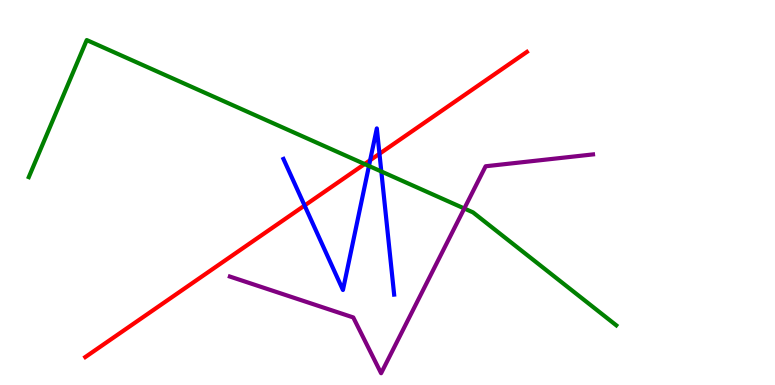[{'lines': ['blue', 'red'], 'intersections': [{'x': 3.93, 'y': 4.66}, {'x': 4.78, 'y': 5.84}, {'x': 4.9, 'y': 6.01}]}, {'lines': ['green', 'red'], 'intersections': [{'x': 4.7, 'y': 5.74}]}, {'lines': ['purple', 'red'], 'intersections': []}, {'lines': ['blue', 'green'], 'intersections': [{'x': 4.76, 'y': 5.69}, {'x': 4.92, 'y': 5.55}]}, {'lines': ['blue', 'purple'], 'intersections': []}, {'lines': ['green', 'purple'], 'intersections': [{'x': 5.99, 'y': 4.58}]}]